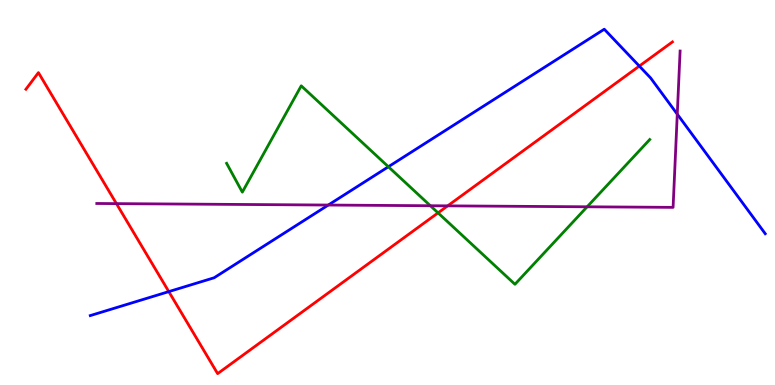[{'lines': ['blue', 'red'], 'intersections': [{'x': 2.18, 'y': 2.43}, {'x': 8.25, 'y': 8.28}]}, {'lines': ['green', 'red'], 'intersections': [{'x': 5.65, 'y': 4.47}]}, {'lines': ['purple', 'red'], 'intersections': [{'x': 1.5, 'y': 4.71}, {'x': 5.78, 'y': 4.65}]}, {'lines': ['blue', 'green'], 'intersections': [{'x': 5.01, 'y': 5.67}]}, {'lines': ['blue', 'purple'], 'intersections': [{'x': 4.24, 'y': 4.67}, {'x': 8.74, 'y': 7.03}]}, {'lines': ['green', 'purple'], 'intersections': [{'x': 5.55, 'y': 4.66}, {'x': 7.58, 'y': 4.63}]}]